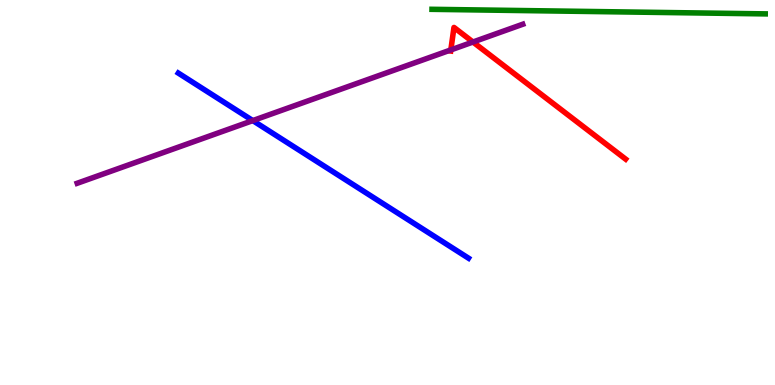[{'lines': ['blue', 'red'], 'intersections': []}, {'lines': ['green', 'red'], 'intersections': []}, {'lines': ['purple', 'red'], 'intersections': [{'x': 5.82, 'y': 8.7}, {'x': 6.1, 'y': 8.91}]}, {'lines': ['blue', 'green'], 'intersections': []}, {'lines': ['blue', 'purple'], 'intersections': [{'x': 3.26, 'y': 6.87}]}, {'lines': ['green', 'purple'], 'intersections': []}]